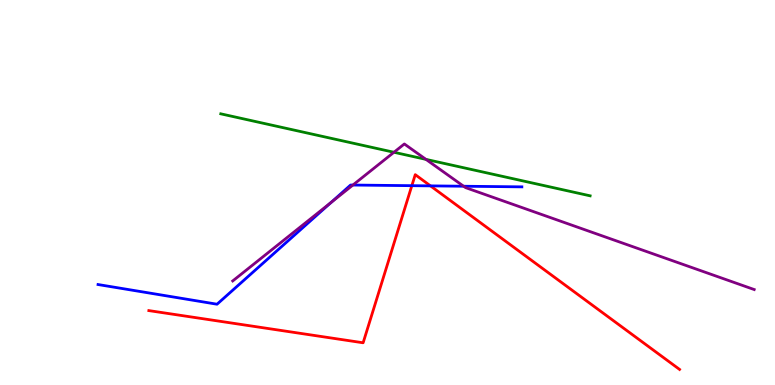[{'lines': ['blue', 'red'], 'intersections': [{'x': 5.31, 'y': 5.18}, {'x': 5.55, 'y': 5.17}]}, {'lines': ['green', 'red'], 'intersections': []}, {'lines': ['purple', 'red'], 'intersections': []}, {'lines': ['blue', 'green'], 'intersections': []}, {'lines': ['blue', 'purple'], 'intersections': [{'x': 4.27, 'y': 4.74}, {'x': 4.55, 'y': 5.19}, {'x': 5.98, 'y': 5.16}]}, {'lines': ['green', 'purple'], 'intersections': [{'x': 5.08, 'y': 6.04}, {'x': 5.5, 'y': 5.86}]}]